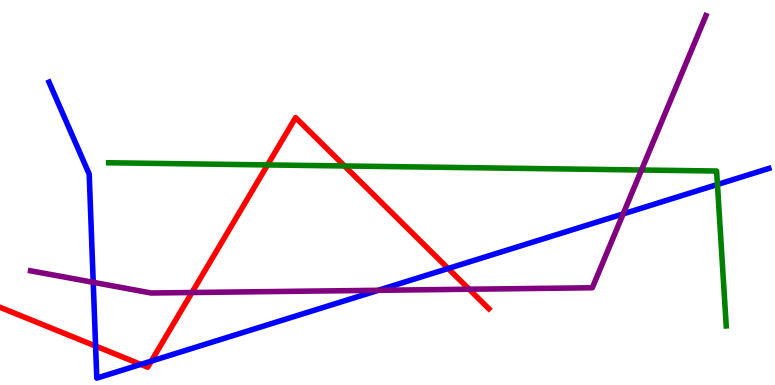[{'lines': ['blue', 'red'], 'intersections': [{'x': 1.23, 'y': 1.01}, {'x': 1.82, 'y': 0.536}, {'x': 1.95, 'y': 0.621}, {'x': 5.78, 'y': 3.03}]}, {'lines': ['green', 'red'], 'intersections': [{'x': 3.45, 'y': 5.72}, {'x': 4.45, 'y': 5.69}]}, {'lines': ['purple', 'red'], 'intersections': [{'x': 2.48, 'y': 2.4}, {'x': 6.05, 'y': 2.49}]}, {'lines': ['blue', 'green'], 'intersections': [{'x': 9.26, 'y': 5.21}]}, {'lines': ['blue', 'purple'], 'intersections': [{'x': 1.2, 'y': 2.67}, {'x': 4.88, 'y': 2.46}, {'x': 8.04, 'y': 4.44}]}, {'lines': ['green', 'purple'], 'intersections': [{'x': 8.28, 'y': 5.58}]}]